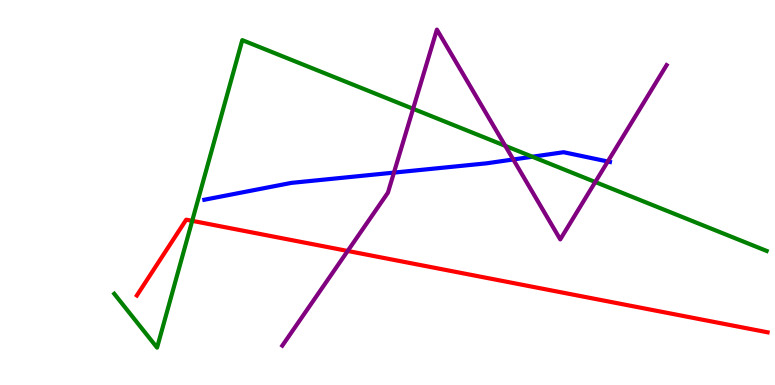[{'lines': ['blue', 'red'], 'intersections': []}, {'lines': ['green', 'red'], 'intersections': [{'x': 2.48, 'y': 4.26}]}, {'lines': ['purple', 'red'], 'intersections': [{'x': 4.49, 'y': 3.48}]}, {'lines': ['blue', 'green'], 'intersections': [{'x': 6.87, 'y': 5.93}]}, {'lines': ['blue', 'purple'], 'intersections': [{'x': 5.08, 'y': 5.52}, {'x': 6.62, 'y': 5.86}, {'x': 7.84, 'y': 5.8}]}, {'lines': ['green', 'purple'], 'intersections': [{'x': 5.33, 'y': 7.17}, {'x': 6.52, 'y': 6.21}, {'x': 7.68, 'y': 5.27}]}]